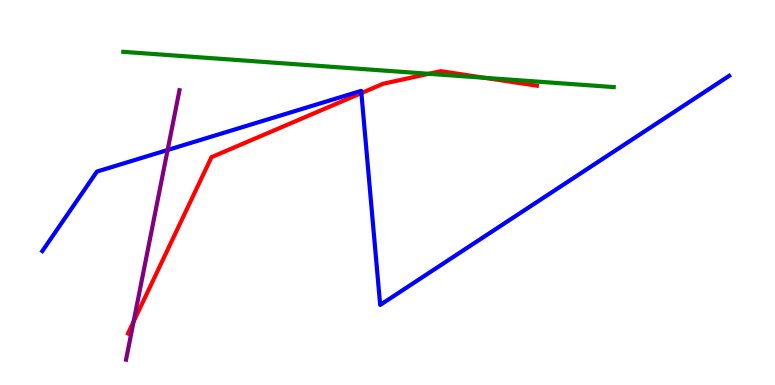[{'lines': ['blue', 'red'], 'intersections': [{'x': 4.66, 'y': 7.58}]}, {'lines': ['green', 'red'], 'intersections': [{'x': 5.53, 'y': 8.08}, {'x': 6.25, 'y': 7.98}]}, {'lines': ['purple', 'red'], 'intersections': [{'x': 1.72, 'y': 1.65}]}, {'lines': ['blue', 'green'], 'intersections': []}, {'lines': ['blue', 'purple'], 'intersections': [{'x': 2.16, 'y': 6.1}]}, {'lines': ['green', 'purple'], 'intersections': []}]